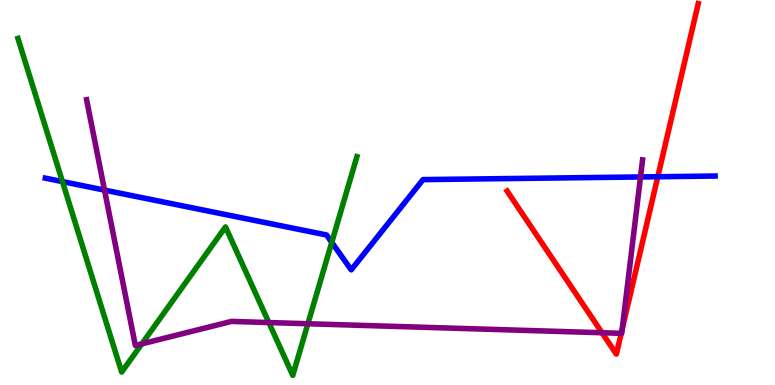[{'lines': ['blue', 'red'], 'intersections': [{'x': 8.49, 'y': 5.41}]}, {'lines': ['green', 'red'], 'intersections': []}, {'lines': ['purple', 'red'], 'intersections': [{'x': 7.77, 'y': 1.36}, {'x': 8.02, 'y': 1.34}, {'x': 8.03, 'y': 1.46}]}, {'lines': ['blue', 'green'], 'intersections': [{'x': 0.806, 'y': 5.28}, {'x': 4.28, 'y': 3.7}]}, {'lines': ['blue', 'purple'], 'intersections': [{'x': 1.35, 'y': 5.06}, {'x': 8.26, 'y': 5.4}]}, {'lines': ['green', 'purple'], 'intersections': [{'x': 1.83, 'y': 1.07}, {'x': 3.47, 'y': 1.62}, {'x': 3.97, 'y': 1.59}]}]